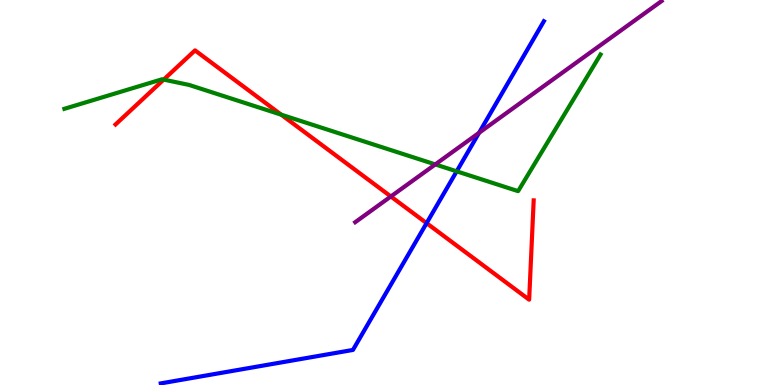[{'lines': ['blue', 'red'], 'intersections': [{'x': 5.5, 'y': 4.2}]}, {'lines': ['green', 'red'], 'intersections': [{'x': 2.11, 'y': 7.93}, {'x': 3.63, 'y': 7.02}]}, {'lines': ['purple', 'red'], 'intersections': [{'x': 5.04, 'y': 4.9}]}, {'lines': ['blue', 'green'], 'intersections': [{'x': 5.89, 'y': 5.55}]}, {'lines': ['blue', 'purple'], 'intersections': [{'x': 6.18, 'y': 6.55}]}, {'lines': ['green', 'purple'], 'intersections': [{'x': 5.62, 'y': 5.73}]}]